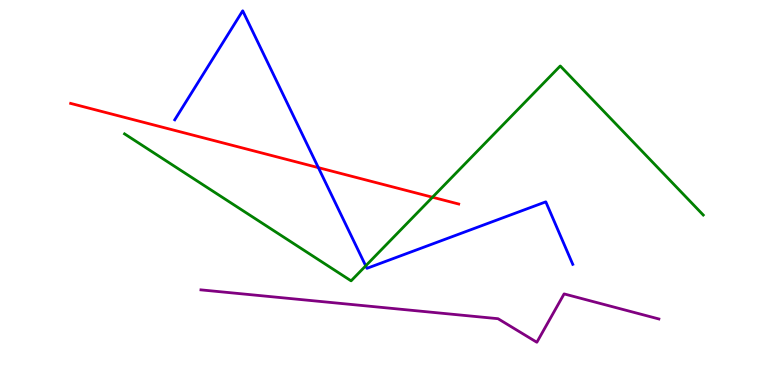[{'lines': ['blue', 'red'], 'intersections': [{'x': 4.11, 'y': 5.65}]}, {'lines': ['green', 'red'], 'intersections': [{'x': 5.58, 'y': 4.88}]}, {'lines': ['purple', 'red'], 'intersections': []}, {'lines': ['blue', 'green'], 'intersections': [{'x': 4.72, 'y': 3.1}]}, {'lines': ['blue', 'purple'], 'intersections': []}, {'lines': ['green', 'purple'], 'intersections': []}]